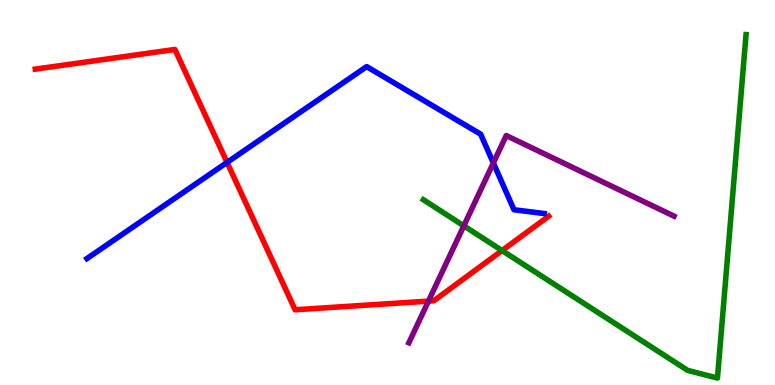[{'lines': ['blue', 'red'], 'intersections': [{'x': 2.93, 'y': 5.78}]}, {'lines': ['green', 'red'], 'intersections': [{'x': 6.48, 'y': 3.49}]}, {'lines': ['purple', 'red'], 'intersections': [{'x': 5.53, 'y': 2.18}]}, {'lines': ['blue', 'green'], 'intersections': []}, {'lines': ['blue', 'purple'], 'intersections': [{'x': 6.37, 'y': 5.77}]}, {'lines': ['green', 'purple'], 'intersections': [{'x': 5.98, 'y': 4.13}]}]